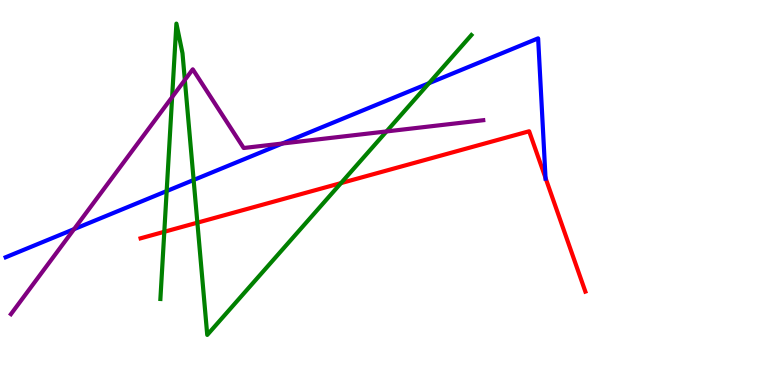[{'lines': ['blue', 'red'], 'intersections': [{'x': 7.04, 'y': 5.38}]}, {'lines': ['green', 'red'], 'intersections': [{'x': 2.12, 'y': 3.98}, {'x': 2.55, 'y': 4.22}, {'x': 4.4, 'y': 5.24}]}, {'lines': ['purple', 'red'], 'intersections': []}, {'lines': ['blue', 'green'], 'intersections': [{'x': 2.15, 'y': 5.04}, {'x': 2.5, 'y': 5.32}, {'x': 5.54, 'y': 7.84}]}, {'lines': ['blue', 'purple'], 'intersections': [{'x': 0.956, 'y': 4.05}, {'x': 3.64, 'y': 6.27}]}, {'lines': ['green', 'purple'], 'intersections': [{'x': 2.22, 'y': 7.48}, {'x': 2.39, 'y': 7.92}, {'x': 4.99, 'y': 6.59}]}]